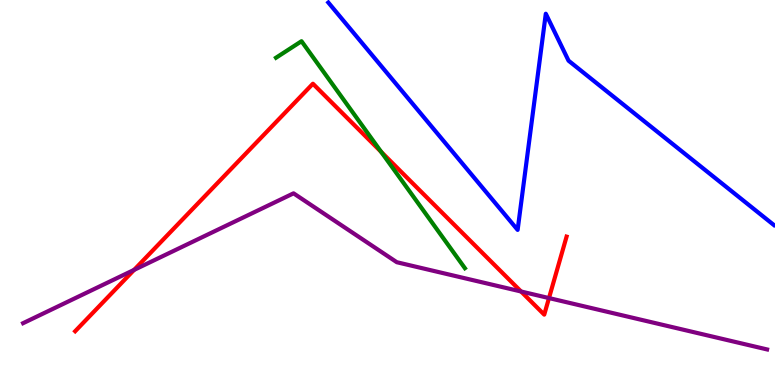[{'lines': ['blue', 'red'], 'intersections': []}, {'lines': ['green', 'red'], 'intersections': [{'x': 4.92, 'y': 6.06}]}, {'lines': ['purple', 'red'], 'intersections': [{'x': 1.73, 'y': 2.99}, {'x': 6.72, 'y': 2.43}, {'x': 7.08, 'y': 2.26}]}, {'lines': ['blue', 'green'], 'intersections': []}, {'lines': ['blue', 'purple'], 'intersections': []}, {'lines': ['green', 'purple'], 'intersections': []}]